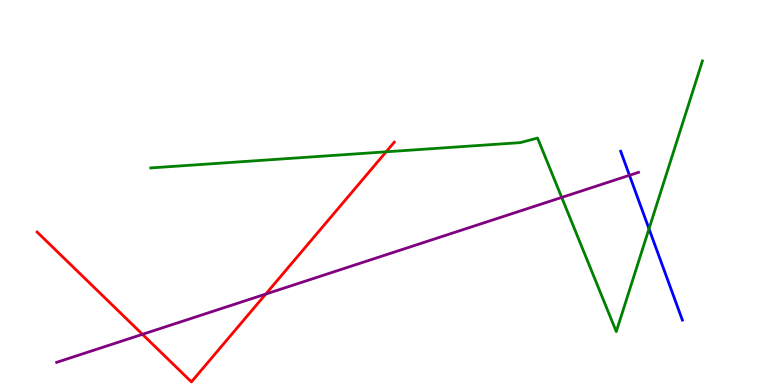[{'lines': ['blue', 'red'], 'intersections': []}, {'lines': ['green', 'red'], 'intersections': [{'x': 4.98, 'y': 6.06}]}, {'lines': ['purple', 'red'], 'intersections': [{'x': 1.84, 'y': 1.32}, {'x': 3.43, 'y': 2.36}]}, {'lines': ['blue', 'green'], 'intersections': [{'x': 8.37, 'y': 4.06}]}, {'lines': ['blue', 'purple'], 'intersections': [{'x': 8.12, 'y': 5.45}]}, {'lines': ['green', 'purple'], 'intersections': [{'x': 7.25, 'y': 4.87}]}]